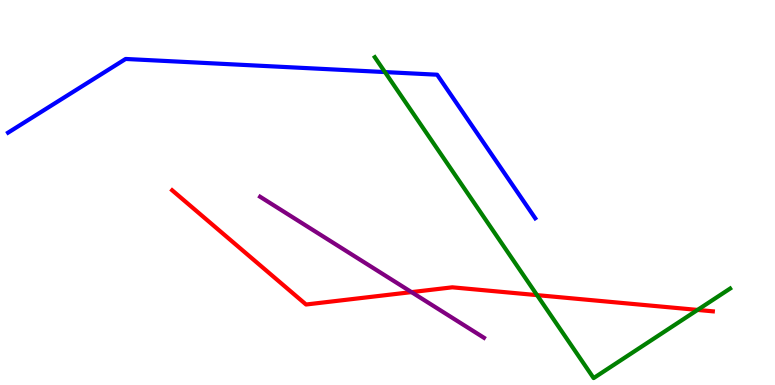[{'lines': ['blue', 'red'], 'intersections': []}, {'lines': ['green', 'red'], 'intersections': [{'x': 6.93, 'y': 2.33}, {'x': 9.0, 'y': 1.95}]}, {'lines': ['purple', 'red'], 'intersections': [{'x': 5.31, 'y': 2.41}]}, {'lines': ['blue', 'green'], 'intersections': [{'x': 4.97, 'y': 8.13}]}, {'lines': ['blue', 'purple'], 'intersections': []}, {'lines': ['green', 'purple'], 'intersections': []}]